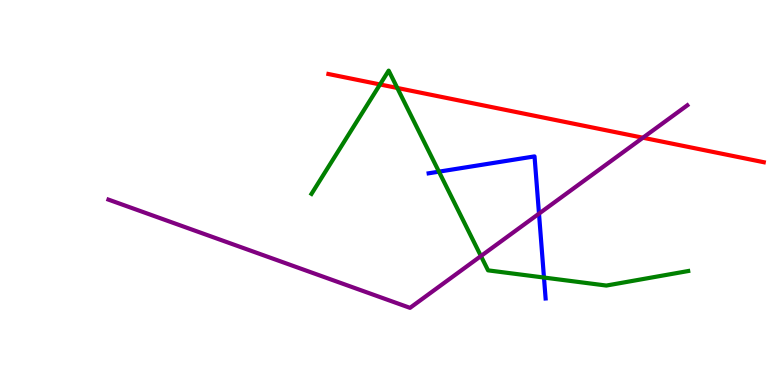[{'lines': ['blue', 'red'], 'intersections': []}, {'lines': ['green', 'red'], 'intersections': [{'x': 4.9, 'y': 7.81}, {'x': 5.13, 'y': 7.72}]}, {'lines': ['purple', 'red'], 'intersections': [{'x': 8.3, 'y': 6.42}]}, {'lines': ['blue', 'green'], 'intersections': [{'x': 5.66, 'y': 5.54}, {'x': 7.02, 'y': 2.79}]}, {'lines': ['blue', 'purple'], 'intersections': [{'x': 6.95, 'y': 4.45}]}, {'lines': ['green', 'purple'], 'intersections': [{'x': 6.21, 'y': 3.35}]}]